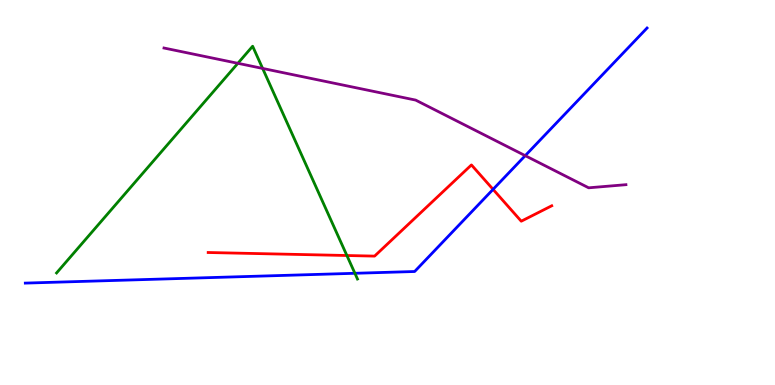[{'lines': ['blue', 'red'], 'intersections': [{'x': 6.36, 'y': 5.08}]}, {'lines': ['green', 'red'], 'intersections': [{'x': 4.48, 'y': 3.36}]}, {'lines': ['purple', 'red'], 'intersections': []}, {'lines': ['blue', 'green'], 'intersections': [{'x': 4.58, 'y': 2.9}]}, {'lines': ['blue', 'purple'], 'intersections': [{'x': 6.78, 'y': 5.96}]}, {'lines': ['green', 'purple'], 'intersections': [{'x': 3.07, 'y': 8.36}, {'x': 3.39, 'y': 8.22}]}]